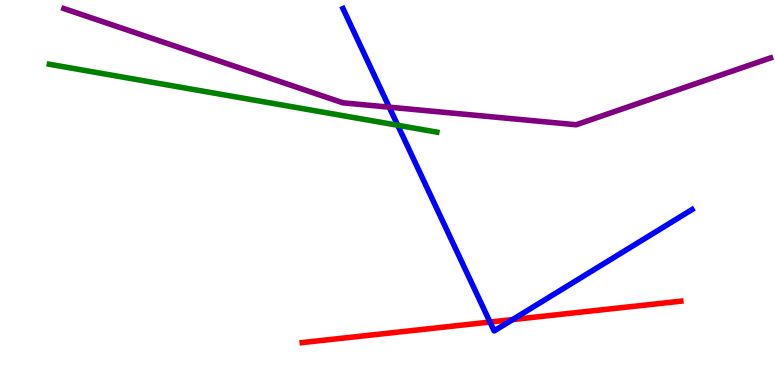[{'lines': ['blue', 'red'], 'intersections': [{'x': 6.32, 'y': 1.63}, {'x': 6.61, 'y': 1.7}]}, {'lines': ['green', 'red'], 'intersections': []}, {'lines': ['purple', 'red'], 'intersections': []}, {'lines': ['blue', 'green'], 'intersections': [{'x': 5.13, 'y': 6.75}]}, {'lines': ['blue', 'purple'], 'intersections': [{'x': 5.02, 'y': 7.22}]}, {'lines': ['green', 'purple'], 'intersections': []}]